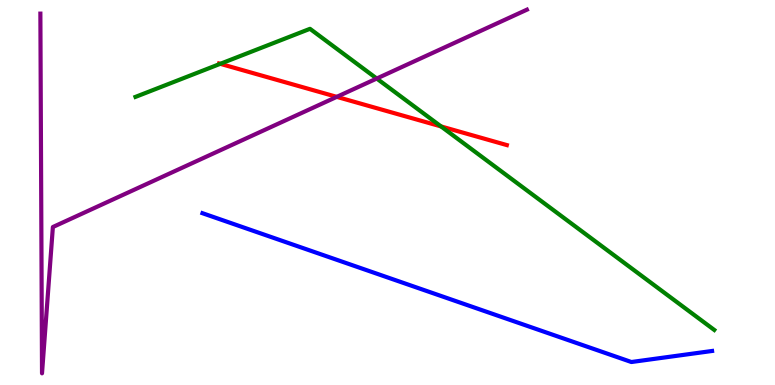[{'lines': ['blue', 'red'], 'intersections': []}, {'lines': ['green', 'red'], 'intersections': [{'x': 2.84, 'y': 8.34}, {'x': 5.69, 'y': 6.72}]}, {'lines': ['purple', 'red'], 'intersections': [{'x': 4.35, 'y': 7.48}]}, {'lines': ['blue', 'green'], 'intersections': []}, {'lines': ['blue', 'purple'], 'intersections': []}, {'lines': ['green', 'purple'], 'intersections': [{'x': 4.86, 'y': 7.96}]}]